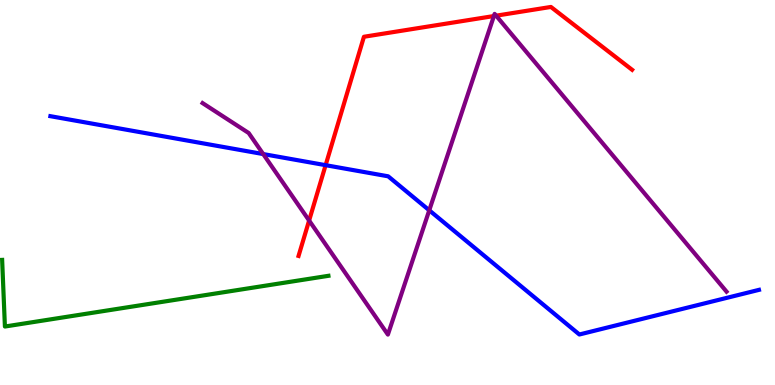[{'lines': ['blue', 'red'], 'intersections': [{'x': 4.2, 'y': 5.71}]}, {'lines': ['green', 'red'], 'intersections': []}, {'lines': ['purple', 'red'], 'intersections': [{'x': 3.99, 'y': 4.27}, {'x': 6.37, 'y': 9.58}, {'x': 6.4, 'y': 9.59}]}, {'lines': ['blue', 'green'], 'intersections': []}, {'lines': ['blue', 'purple'], 'intersections': [{'x': 3.4, 'y': 6.0}, {'x': 5.54, 'y': 4.54}]}, {'lines': ['green', 'purple'], 'intersections': []}]